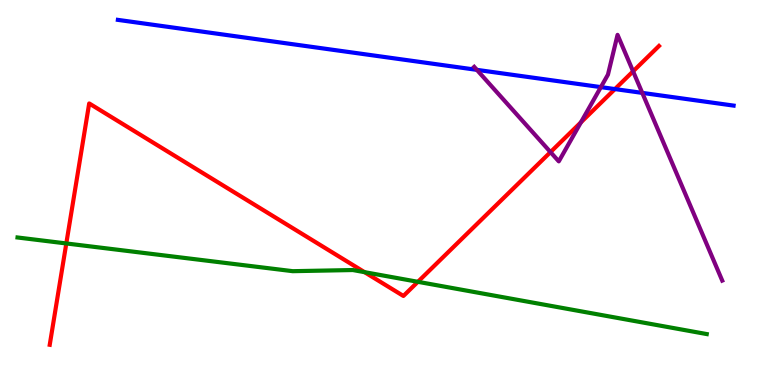[{'lines': ['blue', 'red'], 'intersections': [{'x': 7.93, 'y': 7.69}]}, {'lines': ['green', 'red'], 'intersections': [{'x': 0.855, 'y': 3.68}, {'x': 4.7, 'y': 2.93}, {'x': 5.39, 'y': 2.68}]}, {'lines': ['purple', 'red'], 'intersections': [{'x': 7.1, 'y': 6.05}, {'x': 7.5, 'y': 6.82}, {'x': 8.17, 'y': 8.15}]}, {'lines': ['blue', 'green'], 'intersections': []}, {'lines': ['blue', 'purple'], 'intersections': [{'x': 6.15, 'y': 8.19}, {'x': 7.75, 'y': 7.74}, {'x': 8.29, 'y': 7.59}]}, {'lines': ['green', 'purple'], 'intersections': []}]